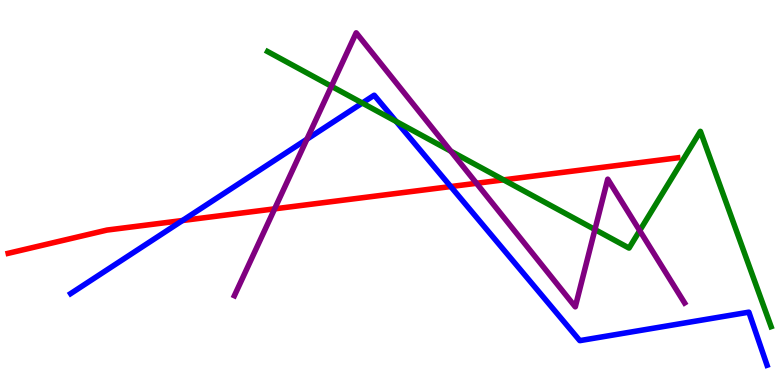[{'lines': ['blue', 'red'], 'intersections': [{'x': 2.35, 'y': 4.27}, {'x': 5.82, 'y': 5.15}]}, {'lines': ['green', 'red'], 'intersections': [{'x': 6.5, 'y': 5.33}]}, {'lines': ['purple', 'red'], 'intersections': [{'x': 3.54, 'y': 4.58}, {'x': 6.15, 'y': 5.24}]}, {'lines': ['blue', 'green'], 'intersections': [{'x': 4.67, 'y': 7.32}, {'x': 5.11, 'y': 6.84}]}, {'lines': ['blue', 'purple'], 'intersections': [{'x': 3.96, 'y': 6.38}]}, {'lines': ['green', 'purple'], 'intersections': [{'x': 4.28, 'y': 7.76}, {'x': 5.82, 'y': 6.07}, {'x': 7.68, 'y': 4.04}, {'x': 8.25, 'y': 4.01}]}]